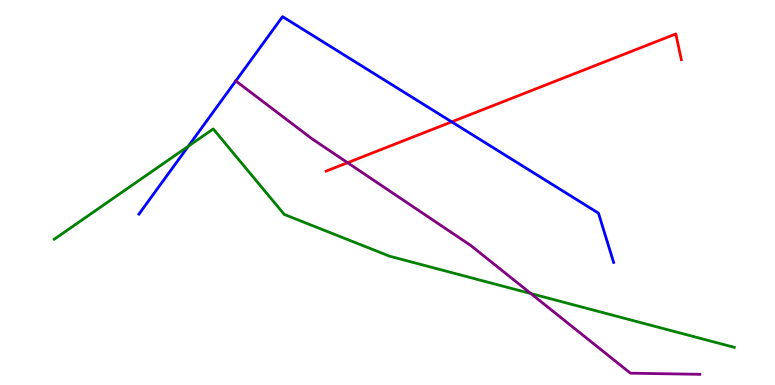[{'lines': ['blue', 'red'], 'intersections': [{'x': 5.83, 'y': 6.83}]}, {'lines': ['green', 'red'], 'intersections': []}, {'lines': ['purple', 'red'], 'intersections': [{'x': 4.48, 'y': 5.77}]}, {'lines': ['blue', 'green'], 'intersections': [{'x': 2.43, 'y': 6.2}]}, {'lines': ['blue', 'purple'], 'intersections': [{'x': 3.04, 'y': 7.9}]}, {'lines': ['green', 'purple'], 'intersections': [{'x': 6.85, 'y': 2.38}]}]